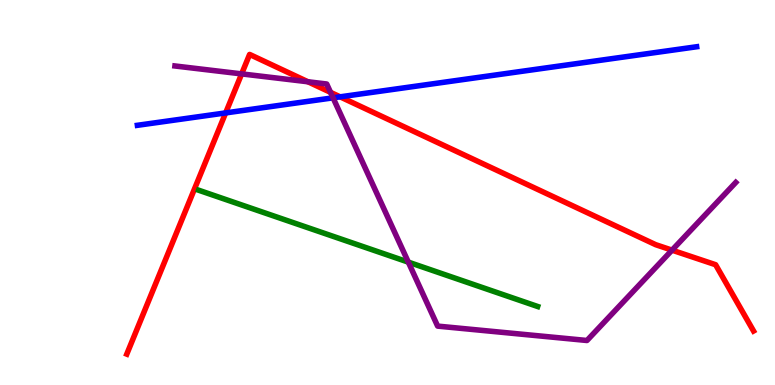[{'lines': ['blue', 'red'], 'intersections': [{'x': 2.91, 'y': 7.07}, {'x': 4.39, 'y': 7.48}]}, {'lines': ['green', 'red'], 'intersections': []}, {'lines': ['purple', 'red'], 'intersections': [{'x': 3.12, 'y': 8.08}, {'x': 3.97, 'y': 7.88}, {'x': 4.27, 'y': 7.6}, {'x': 8.67, 'y': 3.5}]}, {'lines': ['blue', 'green'], 'intersections': []}, {'lines': ['blue', 'purple'], 'intersections': [{'x': 4.3, 'y': 7.46}]}, {'lines': ['green', 'purple'], 'intersections': [{'x': 5.27, 'y': 3.19}]}]